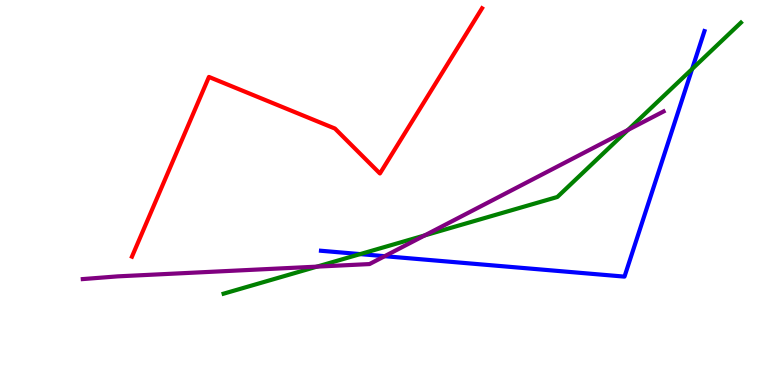[{'lines': ['blue', 'red'], 'intersections': []}, {'lines': ['green', 'red'], 'intersections': []}, {'lines': ['purple', 'red'], 'intersections': []}, {'lines': ['blue', 'green'], 'intersections': [{'x': 4.65, 'y': 3.4}, {'x': 8.93, 'y': 8.21}]}, {'lines': ['blue', 'purple'], 'intersections': [{'x': 4.96, 'y': 3.35}]}, {'lines': ['green', 'purple'], 'intersections': [{'x': 4.09, 'y': 3.07}, {'x': 5.48, 'y': 3.89}, {'x': 8.1, 'y': 6.62}]}]